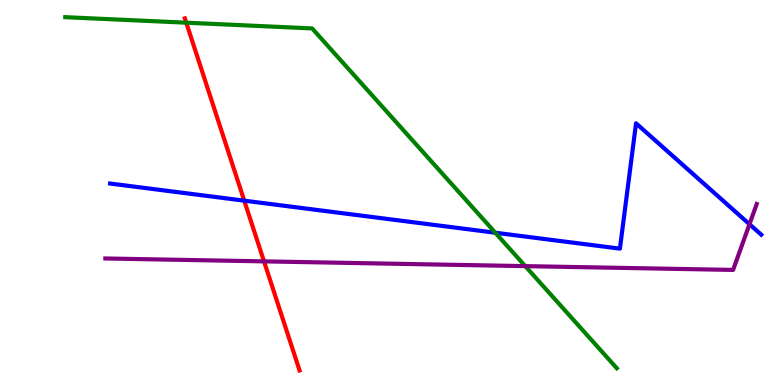[{'lines': ['blue', 'red'], 'intersections': [{'x': 3.15, 'y': 4.79}]}, {'lines': ['green', 'red'], 'intersections': [{'x': 2.4, 'y': 9.41}]}, {'lines': ['purple', 'red'], 'intersections': [{'x': 3.41, 'y': 3.21}]}, {'lines': ['blue', 'green'], 'intersections': [{'x': 6.39, 'y': 3.96}]}, {'lines': ['blue', 'purple'], 'intersections': [{'x': 9.67, 'y': 4.18}]}, {'lines': ['green', 'purple'], 'intersections': [{'x': 6.78, 'y': 3.09}]}]